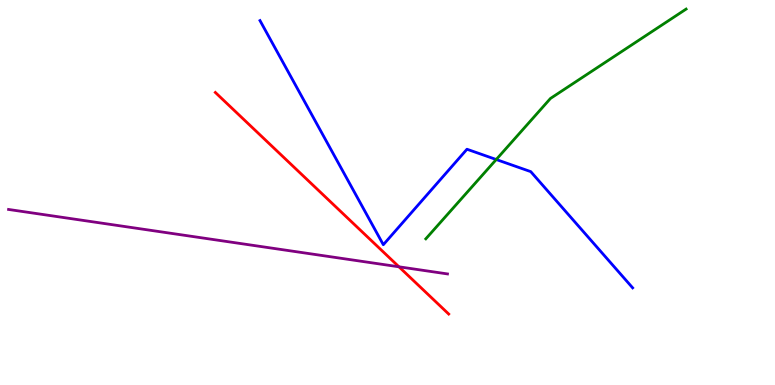[{'lines': ['blue', 'red'], 'intersections': []}, {'lines': ['green', 'red'], 'intersections': []}, {'lines': ['purple', 'red'], 'intersections': [{'x': 5.15, 'y': 3.07}]}, {'lines': ['blue', 'green'], 'intersections': [{'x': 6.4, 'y': 5.86}]}, {'lines': ['blue', 'purple'], 'intersections': []}, {'lines': ['green', 'purple'], 'intersections': []}]